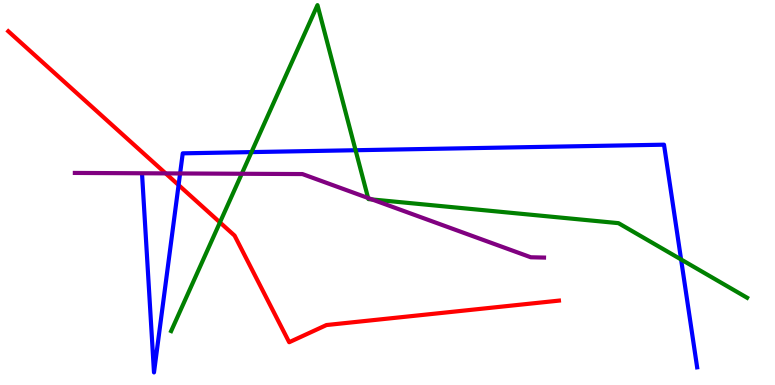[{'lines': ['blue', 'red'], 'intersections': [{'x': 2.3, 'y': 5.19}]}, {'lines': ['green', 'red'], 'intersections': [{'x': 2.84, 'y': 4.22}]}, {'lines': ['purple', 'red'], 'intersections': [{'x': 2.14, 'y': 5.5}]}, {'lines': ['blue', 'green'], 'intersections': [{'x': 3.25, 'y': 6.05}, {'x': 4.59, 'y': 6.1}, {'x': 8.79, 'y': 3.26}]}, {'lines': ['blue', 'purple'], 'intersections': [{'x': 2.32, 'y': 5.49}]}, {'lines': ['green', 'purple'], 'intersections': [{'x': 3.12, 'y': 5.49}, {'x': 4.75, 'y': 4.86}, {'x': 4.8, 'y': 4.82}]}]